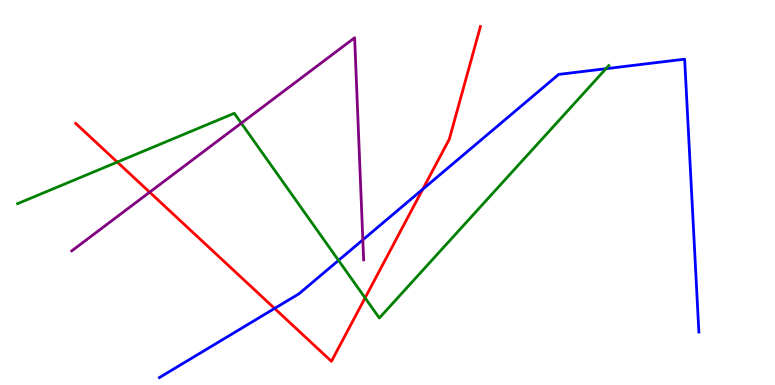[{'lines': ['blue', 'red'], 'intersections': [{'x': 3.54, 'y': 1.99}, {'x': 5.45, 'y': 5.08}]}, {'lines': ['green', 'red'], 'intersections': [{'x': 1.51, 'y': 5.79}, {'x': 4.71, 'y': 2.26}]}, {'lines': ['purple', 'red'], 'intersections': [{'x': 1.93, 'y': 5.01}]}, {'lines': ['blue', 'green'], 'intersections': [{'x': 4.37, 'y': 3.24}, {'x': 7.82, 'y': 8.22}]}, {'lines': ['blue', 'purple'], 'intersections': [{'x': 4.68, 'y': 3.77}]}, {'lines': ['green', 'purple'], 'intersections': [{'x': 3.11, 'y': 6.8}]}]